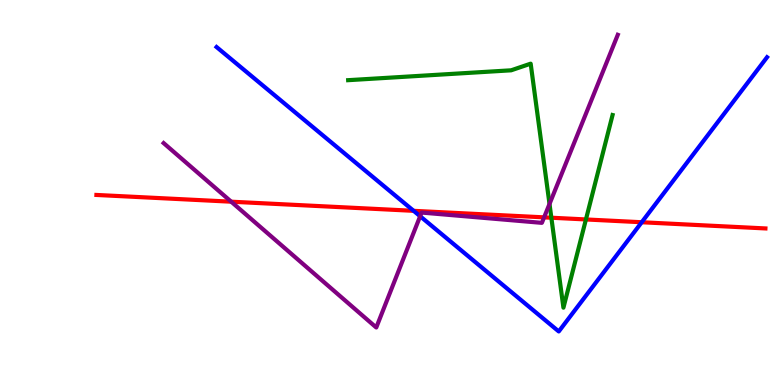[{'lines': ['blue', 'red'], 'intersections': [{'x': 5.34, 'y': 4.52}, {'x': 8.28, 'y': 4.23}]}, {'lines': ['green', 'red'], 'intersections': [{'x': 7.11, 'y': 4.34}, {'x': 7.56, 'y': 4.3}]}, {'lines': ['purple', 'red'], 'intersections': [{'x': 2.98, 'y': 4.76}, {'x': 7.02, 'y': 4.35}]}, {'lines': ['blue', 'green'], 'intersections': []}, {'lines': ['blue', 'purple'], 'intersections': [{'x': 5.42, 'y': 4.38}]}, {'lines': ['green', 'purple'], 'intersections': [{'x': 7.09, 'y': 4.7}]}]